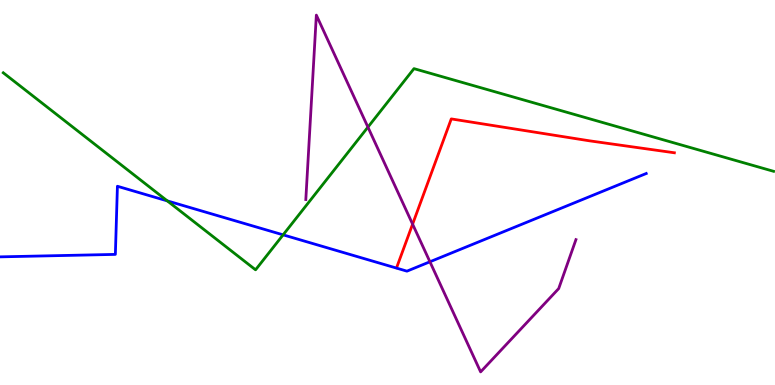[{'lines': ['blue', 'red'], 'intersections': []}, {'lines': ['green', 'red'], 'intersections': []}, {'lines': ['purple', 'red'], 'intersections': [{'x': 5.32, 'y': 4.18}]}, {'lines': ['blue', 'green'], 'intersections': [{'x': 2.16, 'y': 4.78}, {'x': 3.65, 'y': 3.9}]}, {'lines': ['blue', 'purple'], 'intersections': [{'x': 5.55, 'y': 3.2}]}, {'lines': ['green', 'purple'], 'intersections': [{'x': 4.75, 'y': 6.7}]}]